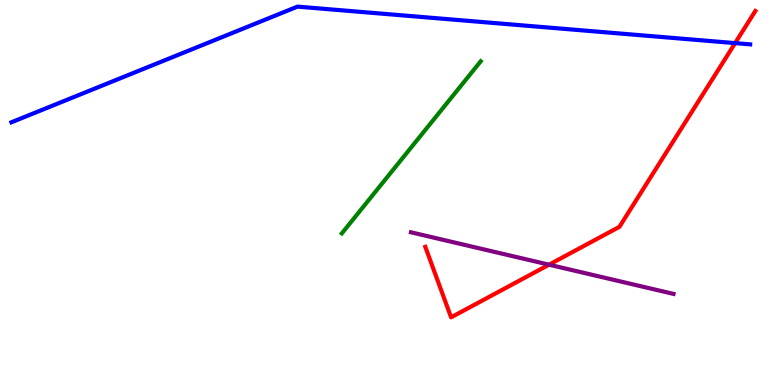[{'lines': ['blue', 'red'], 'intersections': [{'x': 9.49, 'y': 8.88}]}, {'lines': ['green', 'red'], 'intersections': []}, {'lines': ['purple', 'red'], 'intersections': [{'x': 7.08, 'y': 3.13}]}, {'lines': ['blue', 'green'], 'intersections': []}, {'lines': ['blue', 'purple'], 'intersections': []}, {'lines': ['green', 'purple'], 'intersections': []}]